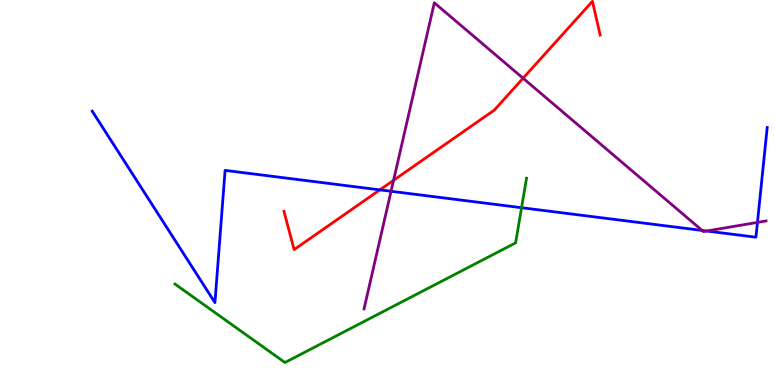[{'lines': ['blue', 'red'], 'intersections': [{'x': 4.9, 'y': 5.07}]}, {'lines': ['green', 'red'], 'intersections': []}, {'lines': ['purple', 'red'], 'intersections': [{'x': 5.08, 'y': 5.32}, {'x': 6.75, 'y': 7.97}]}, {'lines': ['blue', 'green'], 'intersections': [{'x': 6.73, 'y': 4.61}]}, {'lines': ['blue', 'purple'], 'intersections': [{'x': 5.05, 'y': 5.03}, {'x': 9.06, 'y': 4.01}, {'x': 9.12, 'y': 4.0}, {'x': 9.77, 'y': 4.22}]}, {'lines': ['green', 'purple'], 'intersections': []}]